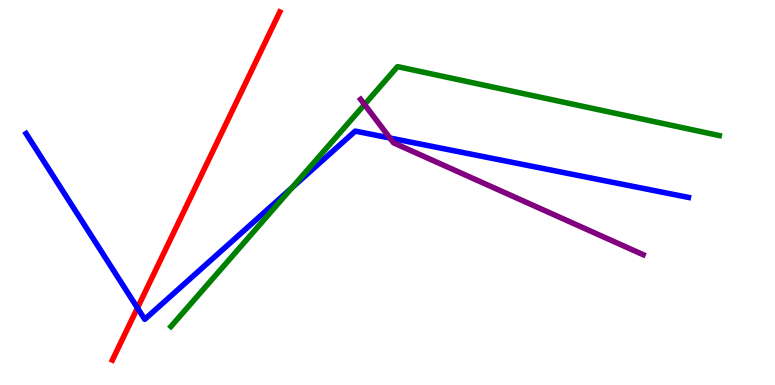[{'lines': ['blue', 'red'], 'intersections': [{'x': 1.77, 'y': 2.0}]}, {'lines': ['green', 'red'], 'intersections': []}, {'lines': ['purple', 'red'], 'intersections': []}, {'lines': ['blue', 'green'], 'intersections': [{'x': 3.77, 'y': 5.13}]}, {'lines': ['blue', 'purple'], 'intersections': [{'x': 5.03, 'y': 6.42}]}, {'lines': ['green', 'purple'], 'intersections': [{'x': 4.7, 'y': 7.29}]}]